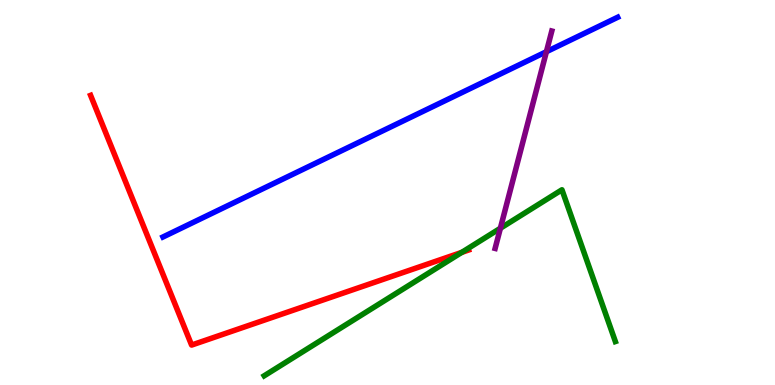[{'lines': ['blue', 'red'], 'intersections': []}, {'lines': ['green', 'red'], 'intersections': [{'x': 5.96, 'y': 3.44}]}, {'lines': ['purple', 'red'], 'intersections': []}, {'lines': ['blue', 'green'], 'intersections': []}, {'lines': ['blue', 'purple'], 'intersections': [{'x': 7.05, 'y': 8.66}]}, {'lines': ['green', 'purple'], 'intersections': [{'x': 6.46, 'y': 4.07}]}]